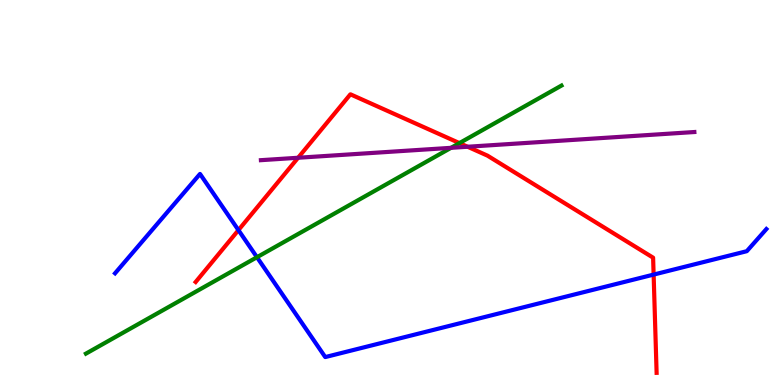[{'lines': ['blue', 'red'], 'intersections': [{'x': 3.08, 'y': 4.02}, {'x': 8.43, 'y': 2.87}]}, {'lines': ['green', 'red'], 'intersections': [{'x': 5.93, 'y': 6.28}]}, {'lines': ['purple', 'red'], 'intersections': [{'x': 3.85, 'y': 5.9}, {'x': 6.03, 'y': 6.19}]}, {'lines': ['blue', 'green'], 'intersections': [{'x': 3.32, 'y': 3.32}]}, {'lines': ['blue', 'purple'], 'intersections': []}, {'lines': ['green', 'purple'], 'intersections': [{'x': 5.82, 'y': 6.16}]}]